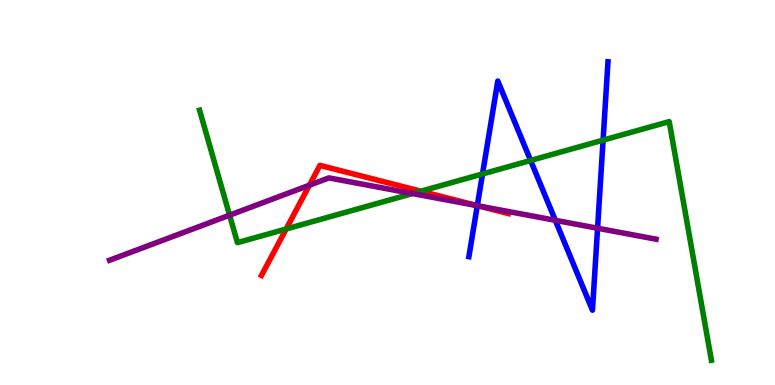[{'lines': ['blue', 'red'], 'intersections': [{'x': 6.16, 'y': 4.66}]}, {'lines': ['green', 'red'], 'intersections': [{'x': 3.69, 'y': 4.05}, {'x': 5.43, 'y': 5.03}]}, {'lines': ['purple', 'red'], 'intersections': [{'x': 3.99, 'y': 5.19}, {'x': 6.17, 'y': 4.65}]}, {'lines': ['blue', 'green'], 'intersections': [{'x': 6.23, 'y': 5.48}, {'x': 6.85, 'y': 5.83}, {'x': 7.78, 'y': 6.36}]}, {'lines': ['blue', 'purple'], 'intersections': [{'x': 6.16, 'y': 4.66}, {'x': 7.17, 'y': 4.28}, {'x': 7.71, 'y': 4.07}]}, {'lines': ['green', 'purple'], 'intersections': [{'x': 2.96, 'y': 4.41}, {'x': 5.32, 'y': 4.97}]}]